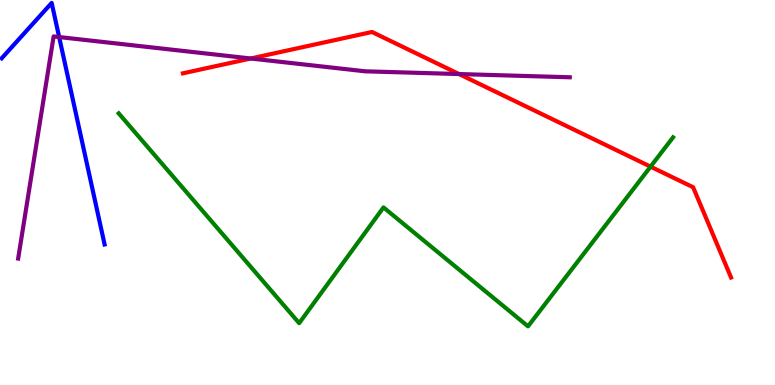[{'lines': ['blue', 'red'], 'intersections': []}, {'lines': ['green', 'red'], 'intersections': [{'x': 8.39, 'y': 5.67}]}, {'lines': ['purple', 'red'], 'intersections': [{'x': 3.24, 'y': 8.48}, {'x': 5.92, 'y': 8.08}]}, {'lines': ['blue', 'green'], 'intersections': []}, {'lines': ['blue', 'purple'], 'intersections': [{'x': 0.763, 'y': 9.04}]}, {'lines': ['green', 'purple'], 'intersections': []}]